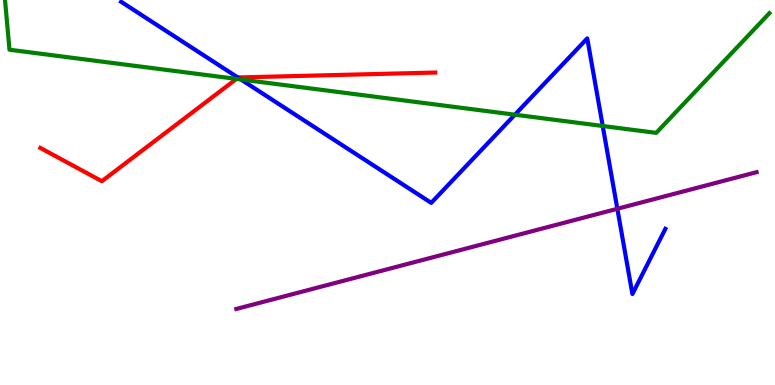[{'lines': ['blue', 'red'], 'intersections': [{'x': 3.07, 'y': 7.98}]}, {'lines': ['green', 'red'], 'intersections': [{'x': 3.05, 'y': 7.95}]}, {'lines': ['purple', 'red'], 'intersections': []}, {'lines': ['blue', 'green'], 'intersections': [{'x': 3.11, 'y': 7.94}, {'x': 6.64, 'y': 7.02}, {'x': 7.78, 'y': 6.73}]}, {'lines': ['blue', 'purple'], 'intersections': [{'x': 7.97, 'y': 4.58}]}, {'lines': ['green', 'purple'], 'intersections': []}]